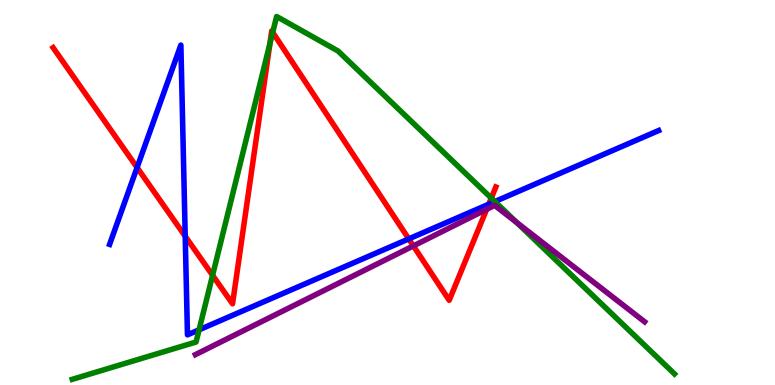[{'lines': ['blue', 'red'], 'intersections': [{'x': 1.77, 'y': 5.65}, {'x': 2.39, 'y': 3.86}, {'x': 5.27, 'y': 3.79}, {'x': 6.31, 'y': 4.7}]}, {'lines': ['green', 'red'], 'intersections': [{'x': 2.74, 'y': 2.85}, {'x': 3.48, 'y': 8.86}, {'x': 3.52, 'y': 9.16}, {'x': 6.34, 'y': 4.86}]}, {'lines': ['purple', 'red'], 'intersections': [{'x': 5.33, 'y': 3.61}, {'x': 6.28, 'y': 4.56}]}, {'lines': ['blue', 'green'], 'intersections': [{'x': 2.57, 'y': 1.43}, {'x': 6.39, 'y': 4.76}]}, {'lines': ['blue', 'purple'], 'intersections': []}, {'lines': ['green', 'purple'], 'intersections': [{'x': 6.67, 'y': 4.22}]}]